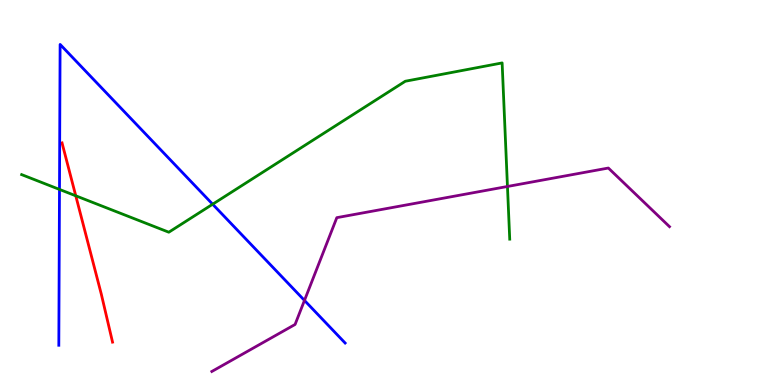[{'lines': ['blue', 'red'], 'intersections': []}, {'lines': ['green', 'red'], 'intersections': [{'x': 0.978, 'y': 4.91}]}, {'lines': ['purple', 'red'], 'intersections': []}, {'lines': ['blue', 'green'], 'intersections': [{'x': 0.768, 'y': 5.08}, {'x': 2.74, 'y': 4.7}]}, {'lines': ['blue', 'purple'], 'intersections': [{'x': 3.93, 'y': 2.2}]}, {'lines': ['green', 'purple'], 'intersections': [{'x': 6.55, 'y': 5.16}]}]